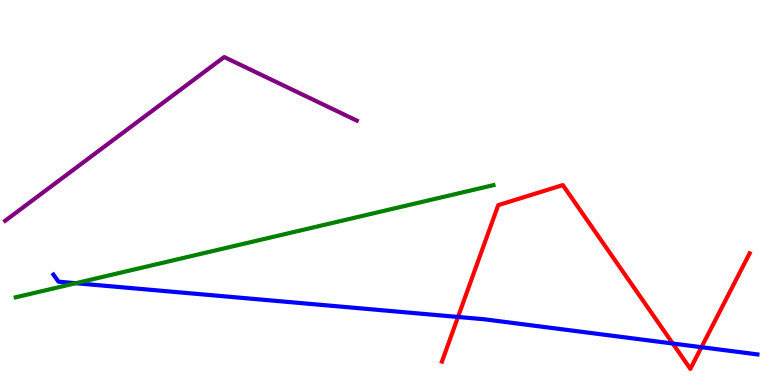[{'lines': ['blue', 'red'], 'intersections': [{'x': 5.91, 'y': 1.77}, {'x': 8.68, 'y': 1.08}, {'x': 9.05, 'y': 0.982}]}, {'lines': ['green', 'red'], 'intersections': []}, {'lines': ['purple', 'red'], 'intersections': []}, {'lines': ['blue', 'green'], 'intersections': [{'x': 0.978, 'y': 2.64}]}, {'lines': ['blue', 'purple'], 'intersections': []}, {'lines': ['green', 'purple'], 'intersections': []}]